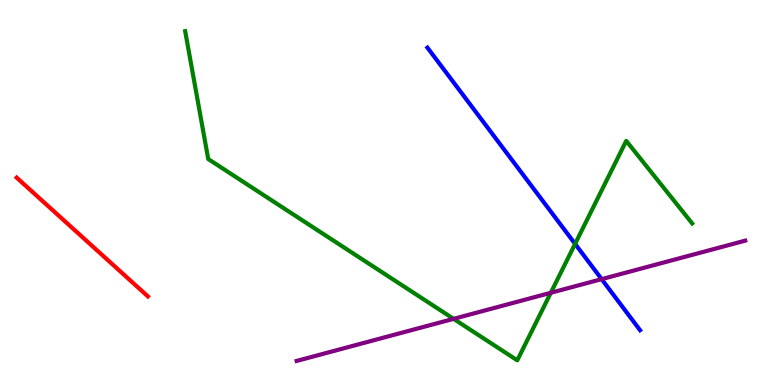[{'lines': ['blue', 'red'], 'intersections': []}, {'lines': ['green', 'red'], 'intersections': []}, {'lines': ['purple', 'red'], 'intersections': []}, {'lines': ['blue', 'green'], 'intersections': [{'x': 7.42, 'y': 3.67}]}, {'lines': ['blue', 'purple'], 'intersections': [{'x': 7.76, 'y': 2.75}]}, {'lines': ['green', 'purple'], 'intersections': [{'x': 5.85, 'y': 1.72}, {'x': 7.11, 'y': 2.4}]}]